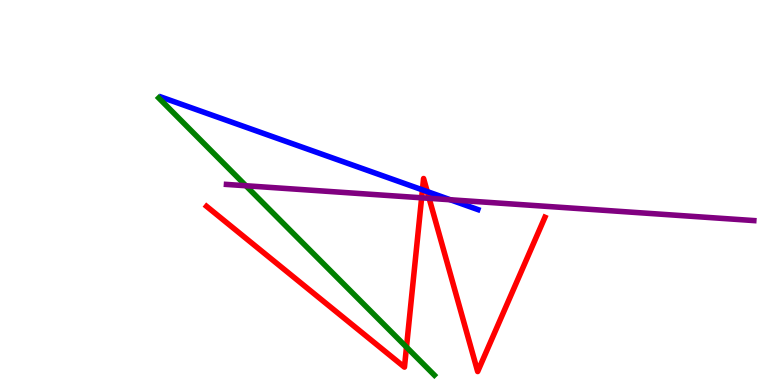[{'lines': ['blue', 'red'], 'intersections': [{'x': 5.45, 'y': 5.07}, {'x': 5.51, 'y': 5.02}]}, {'lines': ['green', 'red'], 'intersections': [{'x': 5.24, 'y': 0.984}]}, {'lines': ['purple', 'red'], 'intersections': [{'x': 5.44, 'y': 4.86}, {'x': 5.54, 'y': 4.85}]}, {'lines': ['blue', 'green'], 'intersections': []}, {'lines': ['blue', 'purple'], 'intersections': [{'x': 5.81, 'y': 4.81}]}, {'lines': ['green', 'purple'], 'intersections': [{'x': 3.17, 'y': 5.18}]}]